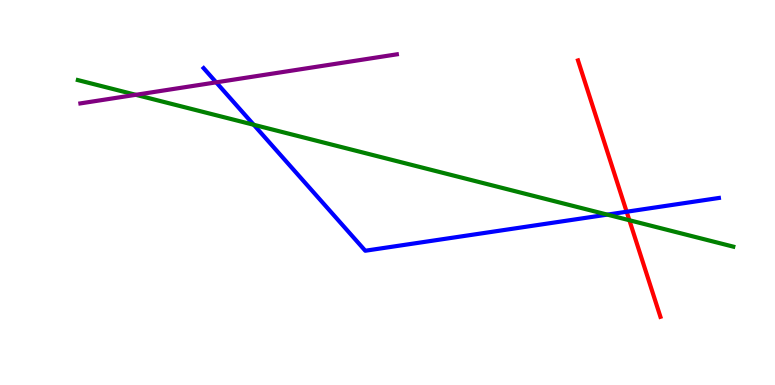[{'lines': ['blue', 'red'], 'intersections': [{'x': 8.09, 'y': 4.5}]}, {'lines': ['green', 'red'], 'intersections': [{'x': 8.12, 'y': 4.28}]}, {'lines': ['purple', 'red'], 'intersections': []}, {'lines': ['blue', 'green'], 'intersections': [{'x': 3.27, 'y': 6.76}, {'x': 7.84, 'y': 4.43}]}, {'lines': ['blue', 'purple'], 'intersections': [{'x': 2.79, 'y': 7.86}]}, {'lines': ['green', 'purple'], 'intersections': [{'x': 1.75, 'y': 7.54}]}]